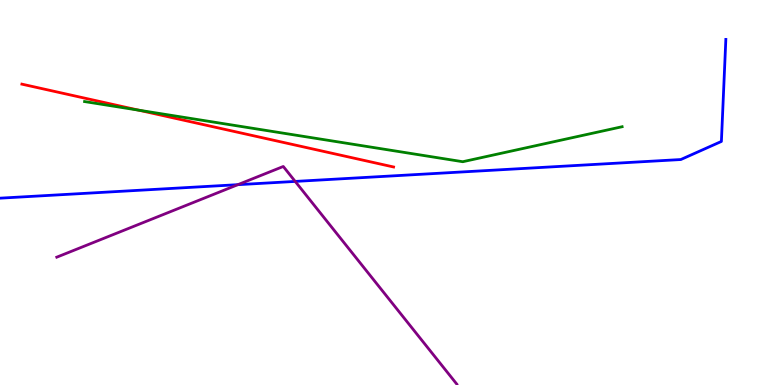[{'lines': ['blue', 'red'], 'intersections': []}, {'lines': ['green', 'red'], 'intersections': [{'x': 1.79, 'y': 7.14}]}, {'lines': ['purple', 'red'], 'intersections': []}, {'lines': ['blue', 'green'], 'intersections': []}, {'lines': ['blue', 'purple'], 'intersections': [{'x': 3.07, 'y': 5.2}, {'x': 3.81, 'y': 5.29}]}, {'lines': ['green', 'purple'], 'intersections': []}]